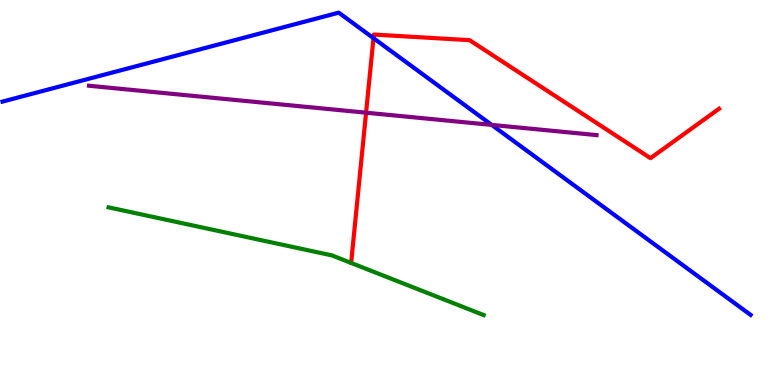[{'lines': ['blue', 'red'], 'intersections': [{'x': 4.82, 'y': 9.01}]}, {'lines': ['green', 'red'], 'intersections': []}, {'lines': ['purple', 'red'], 'intersections': [{'x': 4.72, 'y': 7.07}]}, {'lines': ['blue', 'green'], 'intersections': []}, {'lines': ['blue', 'purple'], 'intersections': [{'x': 6.34, 'y': 6.76}]}, {'lines': ['green', 'purple'], 'intersections': []}]